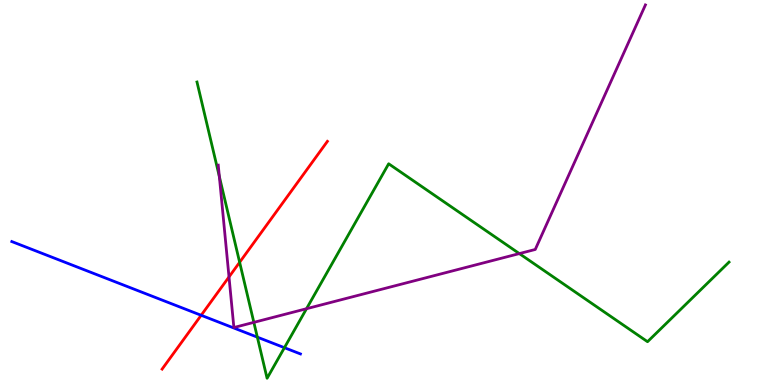[{'lines': ['blue', 'red'], 'intersections': [{'x': 2.6, 'y': 1.81}]}, {'lines': ['green', 'red'], 'intersections': [{'x': 3.09, 'y': 3.19}]}, {'lines': ['purple', 'red'], 'intersections': [{'x': 2.95, 'y': 2.81}]}, {'lines': ['blue', 'green'], 'intersections': [{'x': 3.32, 'y': 1.24}, {'x': 3.67, 'y': 0.969}]}, {'lines': ['blue', 'purple'], 'intersections': []}, {'lines': ['green', 'purple'], 'intersections': [{'x': 2.83, 'y': 5.42}, {'x': 3.28, 'y': 1.63}, {'x': 3.96, 'y': 1.98}, {'x': 6.7, 'y': 3.41}]}]